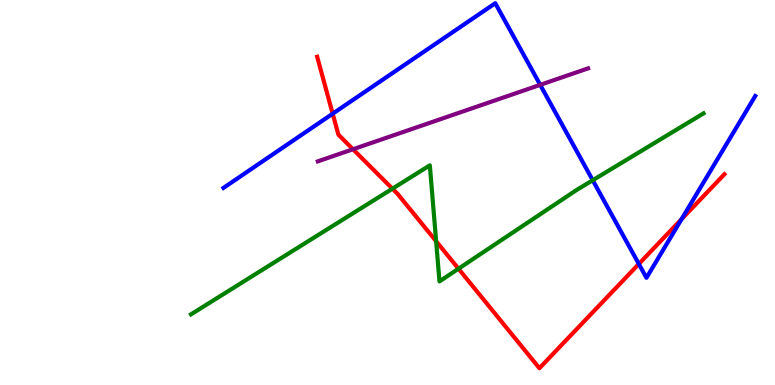[{'lines': ['blue', 'red'], 'intersections': [{'x': 4.29, 'y': 7.05}, {'x': 8.24, 'y': 3.14}, {'x': 8.79, 'y': 4.31}]}, {'lines': ['green', 'red'], 'intersections': [{'x': 5.06, 'y': 5.1}, {'x': 5.63, 'y': 3.73}, {'x': 5.92, 'y': 3.02}]}, {'lines': ['purple', 'red'], 'intersections': [{'x': 4.55, 'y': 6.12}]}, {'lines': ['blue', 'green'], 'intersections': [{'x': 7.65, 'y': 5.32}]}, {'lines': ['blue', 'purple'], 'intersections': [{'x': 6.97, 'y': 7.8}]}, {'lines': ['green', 'purple'], 'intersections': []}]